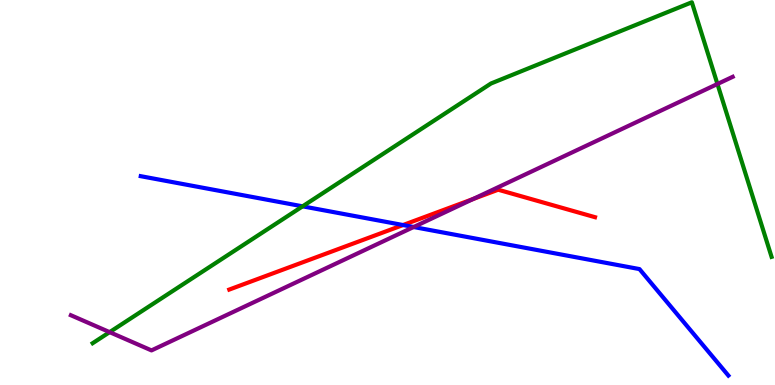[{'lines': ['blue', 'red'], 'intersections': [{'x': 5.2, 'y': 4.15}]}, {'lines': ['green', 'red'], 'intersections': []}, {'lines': ['purple', 'red'], 'intersections': [{'x': 6.1, 'y': 4.83}]}, {'lines': ['blue', 'green'], 'intersections': [{'x': 3.9, 'y': 4.64}]}, {'lines': ['blue', 'purple'], 'intersections': [{'x': 5.34, 'y': 4.1}]}, {'lines': ['green', 'purple'], 'intersections': [{'x': 1.41, 'y': 1.37}, {'x': 9.26, 'y': 7.82}]}]